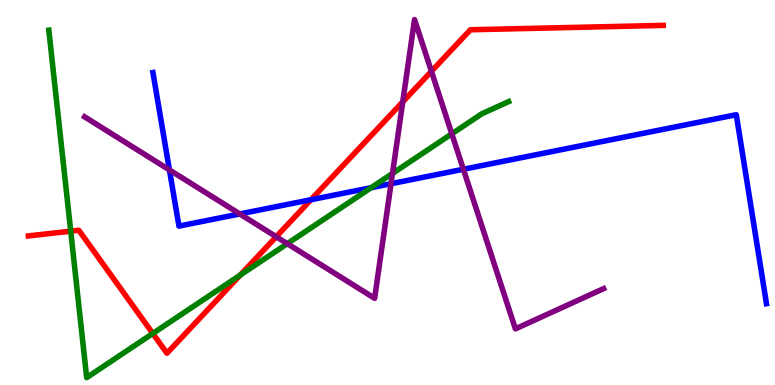[{'lines': ['blue', 'red'], 'intersections': [{'x': 4.01, 'y': 4.81}]}, {'lines': ['green', 'red'], 'intersections': [{'x': 0.913, 'y': 4.0}, {'x': 1.97, 'y': 1.34}, {'x': 3.1, 'y': 2.86}]}, {'lines': ['purple', 'red'], 'intersections': [{'x': 3.56, 'y': 3.85}, {'x': 5.2, 'y': 7.35}, {'x': 5.57, 'y': 8.15}]}, {'lines': ['blue', 'green'], 'intersections': [{'x': 4.79, 'y': 5.12}]}, {'lines': ['blue', 'purple'], 'intersections': [{'x': 2.19, 'y': 5.59}, {'x': 3.09, 'y': 4.44}, {'x': 5.05, 'y': 5.23}, {'x': 5.98, 'y': 5.6}]}, {'lines': ['green', 'purple'], 'intersections': [{'x': 3.71, 'y': 3.67}, {'x': 5.06, 'y': 5.5}, {'x': 5.83, 'y': 6.52}]}]